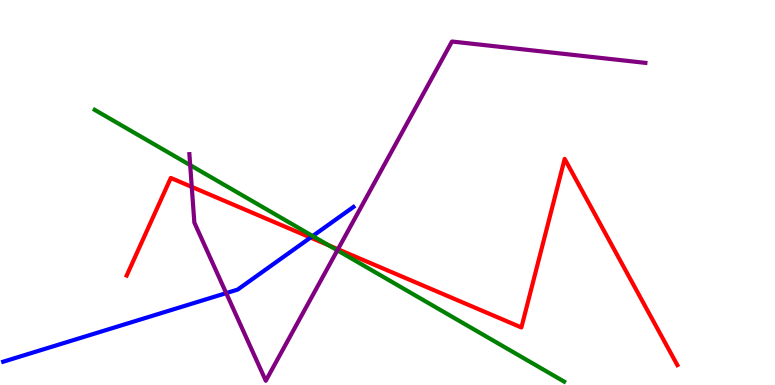[{'lines': ['blue', 'red'], 'intersections': [{'x': 4.01, 'y': 3.83}]}, {'lines': ['green', 'red'], 'intersections': [{'x': 4.24, 'y': 3.63}]}, {'lines': ['purple', 'red'], 'intersections': [{'x': 2.47, 'y': 5.15}, {'x': 4.36, 'y': 3.53}]}, {'lines': ['blue', 'green'], 'intersections': [{'x': 4.03, 'y': 3.87}]}, {'lines': ['blue', 'purple'], 'intersections': [{'x': 2.92, 'y': 2.39}]}, {'lines': ['green', 'purple'], 'intersections': [{'x': 2.45, 'y': 5.71}, {'x': 4.35, 'y': 3.5}]}]